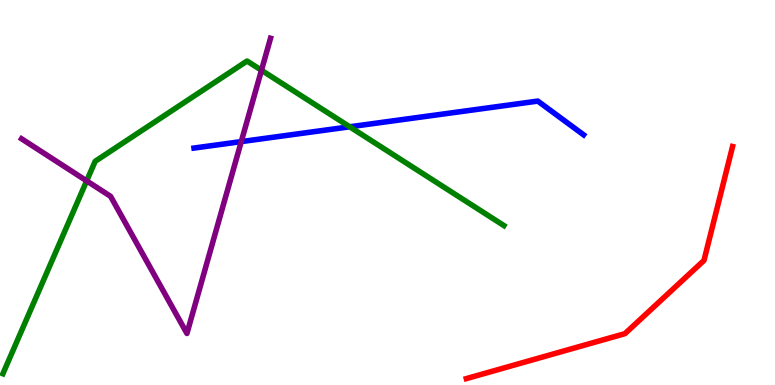[{'lines': ['blue', 'red'], 'intersections': []}, {'lines': ['green', 'red'], 'intersections': []}, {'lines': ['purple', 'red'], 'intersections': []}, {'lines': ['blue', 'green'], 'intersections': [{'x': 4.51, 'y': 6.71}]}, {'lines': ['blue', 'purple'], 'intersections': [{'x': 3.11, 'y': 6.32}]}, {'lines': ['green', 'purple'], 'intersections': [{'x': 1.12, 'y': 5.3}, {'x': 3.37, 'y': 8.17}]}]